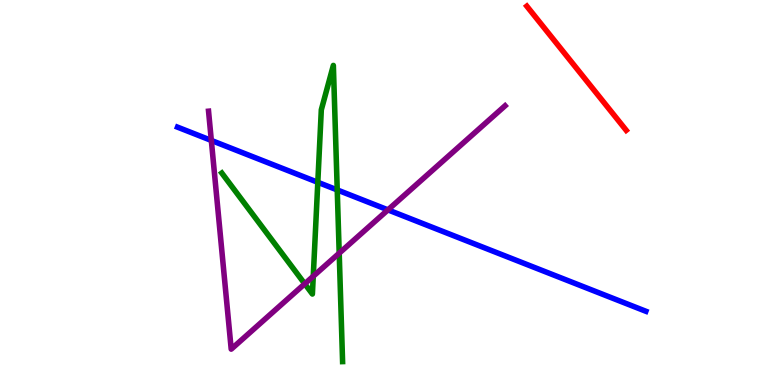[{'lines': ['blue', 'red'], 'intersections': []}, {'lines': ['green', 'red'], 'intersections': []}, {'lines': ['purple', 'red'], 'intersections': []}, {'lines': ['blue', 'green'], 'intersections': [{'x': 4.1, 'y': 5.27}, {'x': 4.35, 'y': 5.07}]}, {'lines': ['blue', 'purple'], 'intersections': [{'x': 2.73, 'y': 6.35}, {'x': 5.01, 'y': 4.55}]}, {'lines': ['green', 'purple'], 'intersections': [{'x': 3.93, 'y': 2.63}, {'x': 4.04, 'y': 2.82}, {'x': 4.38, 'y': 3.42}]}]